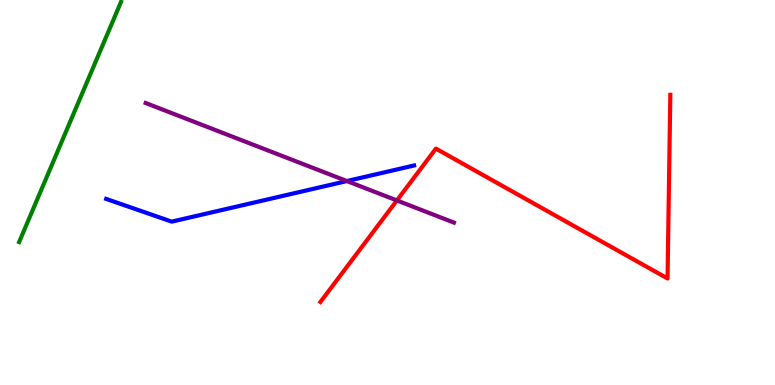[{'lines': ['blue', 'red'], 'intersections': []}, {'lines': ['green', 'red'], 'intersections': []}, {'lines': ['purple', 'red'], 'intersections': [{'x': 5.12, 'y': 4.79}]}, {'lines': ['blue', 'green'], 'intersections': []}, {'lines': ['blue', 'purple'], 'intersections': [{'x': 4.48, 'y': 5.3}]}, {'lines': ['green', 'purple'], 'intersections': []}]